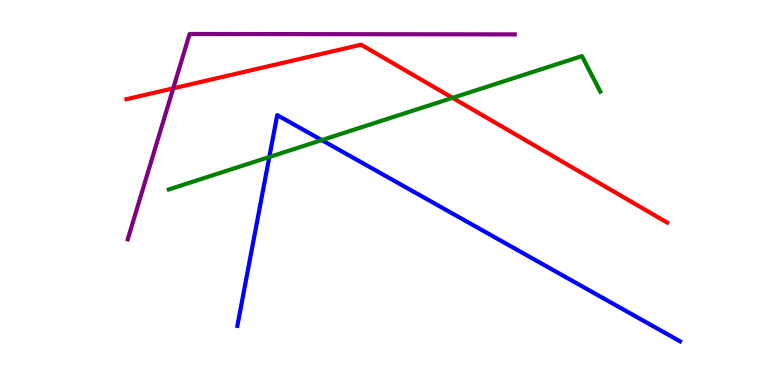[{'lines': ['blue', 'red'], 'intersections': []}, {'lines': ['green', 'red'], 'intersections': [{'x': 5.84, 'y': 7.46}]}, {'lines': ['purple', 'red'], 'intersections': [{'x': 2.24, 'y': 7.71}]}, {'lines': ['blue', 'green'], 'intersections': [{'x': 3.47, 'y': 5.92}, {'x': 4.15, 'y': 6.36}]}, {'lines': ['blue', 'purple'], 'intersections': []}, {'lines': ['green', 'purple'], 'intersections': []}]